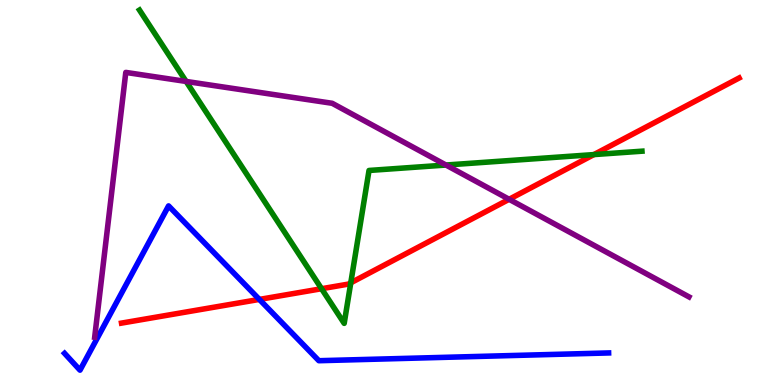[{'lines': ['blue', 'red'], 'intersections': [{'x': 3.35, 'y': 2.22}]}, {'lines': ['green', 'red'], 'intersections': [{'x': 4.15, 'y': 2.5}, {'x': 4.53, 'y': 2.65}, {'x': 7.66, 'y': 5.98}]}, {'lines': ['purple', 'red'], 'intersections': [{'x': 6.57, 'y': 4.82}]}, {'lines': ['blue', 'green'], 'intersections': []}, {'lines': ['blue', 'purple'], 'intersections': []}, {'lines': ['green', 'purple'], 'intersections': [{'x': 2.4, 'y': 7.88}, {'x': 5.75, 'y': 5.71}]}]